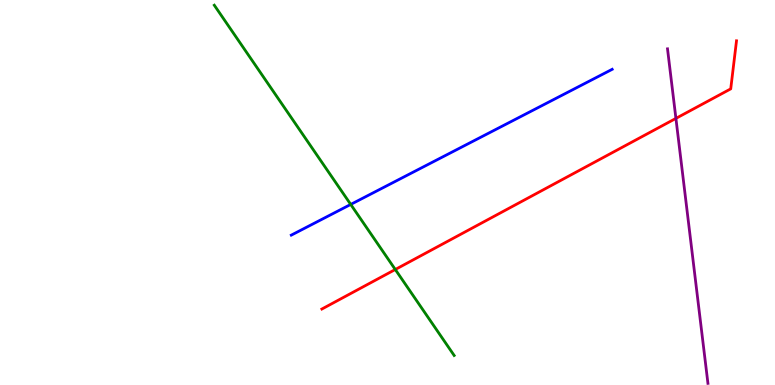[{'lines': ['blue', 'red'], 'intersections': []}, {'lines': ['green', 'red'], 'intersections': [{'x': 5.1, 'y': 3.0}]}, {'lines': ['purple', 'red'], 'intersections': [{'x': 8.72, 'y': 6.92}]}, {'lines': ['blue', 'green'], 'intersections': [{'x': 4.53, 'y': 4.69}]}, {'lines': ['blue', 'purple'], 'intersections': []}, {'lines': ['green', 'purple'], 'intersections': []}]